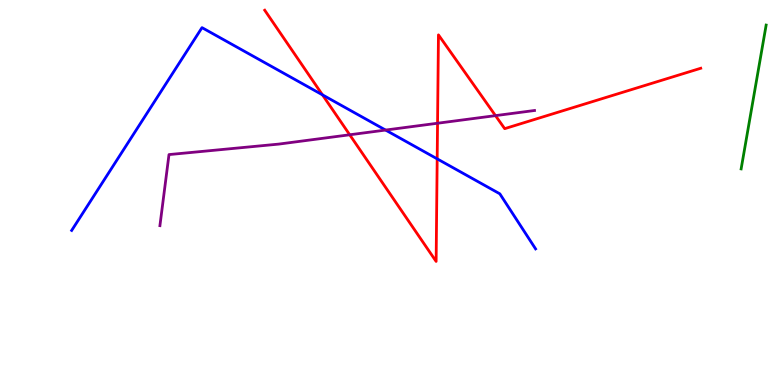[{'lines': ['blue', 'red'], 'intersections': [{'x': 4.16, 'y': 7.54}, {'x': 5.64, 'y': 5.87}]}, {'lines': ['green', 'red'], 'intersections': []}, {'lines': ['purple', 'red'], 'intersections': [{'x': 4.51, 'y': 6.5}, {'x': 5.65, 'y': 6.8}, {'x': 6.39, 'y': 7.0}]}, {'lines': ['blue', 'green'], 'intersections': []}, {'lines': ['blue', 'purple'], 'intersections': [{'x': 4.98, 'y': 6.62}]}, {'lines': ['green', 'purple'], 'intersections': []}]